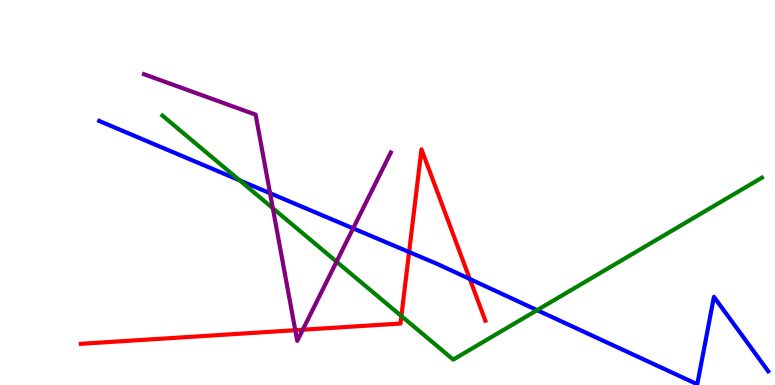[{'lines': ['blue', 'red'], 'intersections': [{'x': 5.28, 'y': 3.45}, {'x': 6.06, 'y': 2.75}]}, {'lines': ['green', 'red'], 'intersections': [{'x': 5.18, 'y': 1.79}]}, {'lines': ['purple', 'red'], 'intersections': [{'x': 3.81, 'y': 1.42}, {'x': 3.91, 'y': 1.44}]}, {'lines': ['blue', 'green'], 'intersections': [{'x': 3.09, 'y': 5.32}, {'x': 6.93, 'y': 1.94}]}, {'lines': ['blue', 'purple'], 'intersections': [{'x': 3.48, 'y': 4.98}, {'x': 4.56, 'y': 4.07}]}, {'lines': ['green', 'purple'], 'intersections': [{'x': 3.52, 'y': 4.59}, {'x': 4.34, 'y': 3.2}]}]